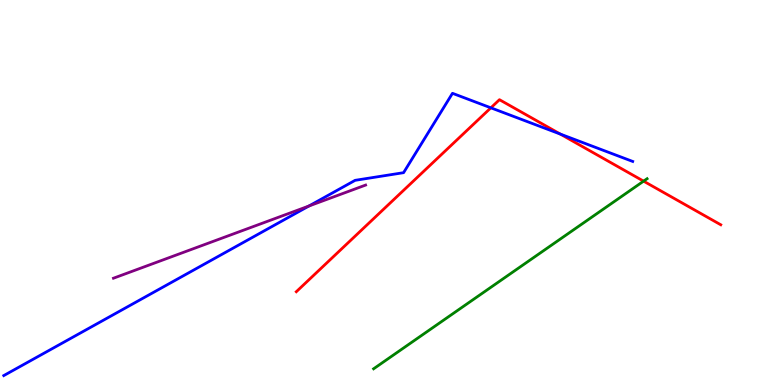[{'lines': ['blue', 'red'], 'intersections': [{'x': 6.33, 'y': 7.2}, {'x': 7.23, 'y': 6.52}]}, {'lines': ['green', 'red'], 'intersections': [{'x': 8.3, 'y': 5.29}]}, {'lines': ['purple', 'red'], 'intersections': []}, {'lines': ['blue', 'green'], 'intersections': []}, {'lines': ['blue', 'purple'], 'intersections': [{'x': 3.99, 'y': 4.65}]}, {'lines': ['green', 'purple'], 'intersections': []}]